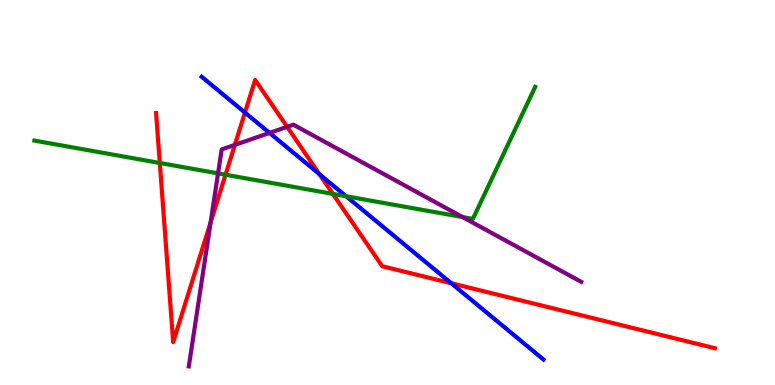[{'lines': ['blue', 'red'], 'intersections': [{'x': 3.16, 'y': 7.08}, {'x': 4.12, 'y': 5.48}, {'x': 5.82, 'y': 2.64}]}, {'lines': ['green', 'red'], 'intersections': [{'x': 2.06, 'y': 5.77}, {'x': 2.91, 'y': 5.46}, {'x': 4.3, 'y': 4.96}]}, {'lines': ['purple', 'red'], 'intersections': [{'x': 2.72, 'y': 4.23}, {'x': 3.03, 'y': 6.24}, {'x': 3.7, 'y': 6.71}]}, {'lines': ['blue', 'green'], 'intersections': [{'x': 4.47, 'y': 4.9}]}, {'lines': ['blue', 'purple'], 'intersections': [{'x': 3.48, 'y': 6.55}]}, {'lines': ['green', 'purple'], 'intersections': [{'x': 2.81, 'y': 5.5}, {'x': 5.97, 'y': 4.36}]}]